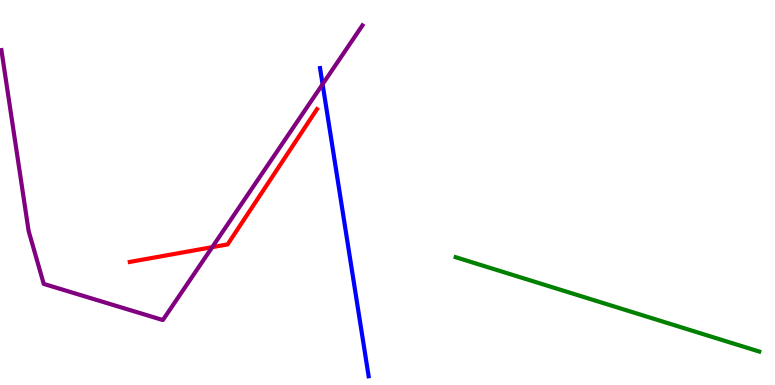[{'lines': ['blue', 'red'], 'intersections': []}, {'lines': ['green', 'red'], 'intersections': []}, {'lines': ['purple', 'red'], 'intersections': [{'x': 2.74, 'y': 3.58}]}, {'lines': ['blue', 'green'], 'intersections': []}, {'lines': ['blue', 'purple'], 'intersections': [{'x': 4.16, 'y': 7.81}]}, {'lines': ['green', 'purple'], 'intersections': []}]